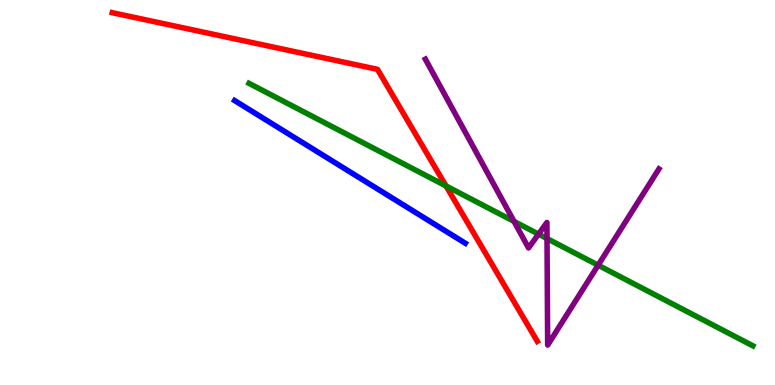[{'lines': ['blue', 'red'], 'intersections': []}, {'lines': ['green', 'red'], 'intersections': [{'x': 5.75, 'y': 5.17}]}, {'lines': ['purple', 'red'], 'intersections': []}, {'lines': ['blue', 'green'], 'intersections': []}, {'lines': ['blue', 'purple'], 'intersections': []}, {'lines': ['green', 'purple'], 'intersections': [{'x': 6.63, 'y': 4.25}, {'x': 6.95, 'y': 3.92}, {'x': 7.06, 'y': 3.8}, {'x': 7.72, 'y': 3.11}]}]